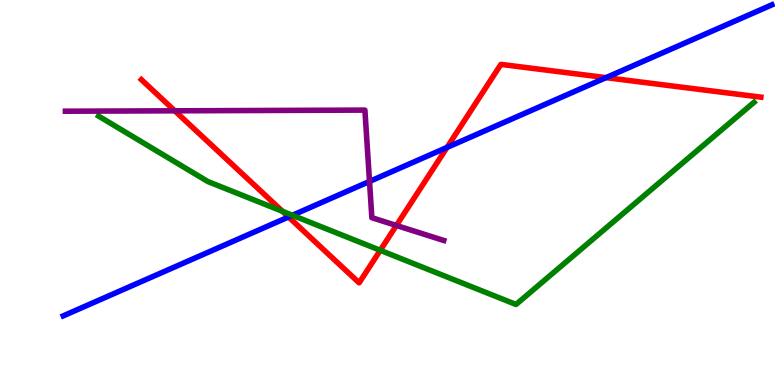[{'lines': ['blue', 'red'], 'intersections': [{'x': 3.72, 'y': 4.36}, {'x': 5.77, 'y': 6.17}, {'x': 7.82, 'y': 7.98}]}, {'lines': ['green', 'red'], 'intersections': [{'x': 3.64, 'y': 4.51}, {'x': 4.91, 'y': 3.5}]}, {'lines': ['purple', 'red'], 'intersections': [{'x': 2.25, 'y': 7.12}, {'x': 5.11, 'y': 4.14}]}, {'lines': ['blue', 'green'], 'intersections': [{'x': 3.77, 'y': 4.41}]}, {'lines': ['blue', 'purple'], 'intersections': [{'x': 4.77, 'y': 5.29}]}, {'lines': ['green', 'purple'], 'intersections': []}]